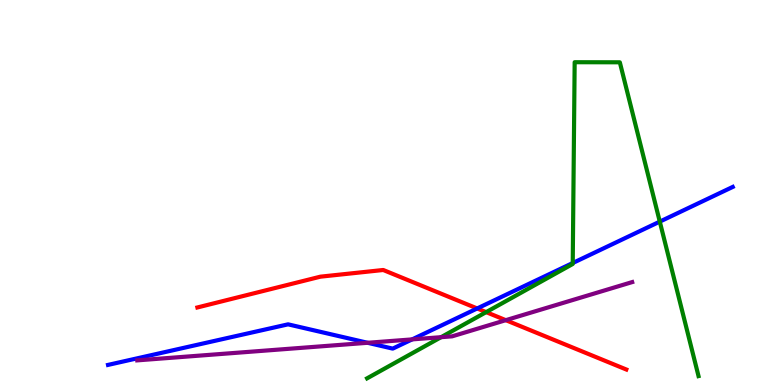[{'lines': ['blue', 'red'], 'intersections': [{'x': 6.16, 'y': 1.99}]}, {'lines': ['green', 'red'], 'intersections': [{'x': 6.27, 'y': 1.89}]}, {'lines': ['purple', 'red'], 'intersections': [{'x': 6.53, 'y': 1.68}]}, {'lines': ['blue', 'green'], 'intersections': [{'x': 7.39, 'y': 3.17}, {'x': 8.51, 'y': 4.24}]}, {'lines': ['blue', 'purple'], 'intersections': [{'x': 4.74, 'y': 1.1}, {'x': 5.32, 'y': 1.18}]}, {'lines': ['green', 'purple'], 'intersections': [{'x': 5.69, 'y': 1.24}]}]